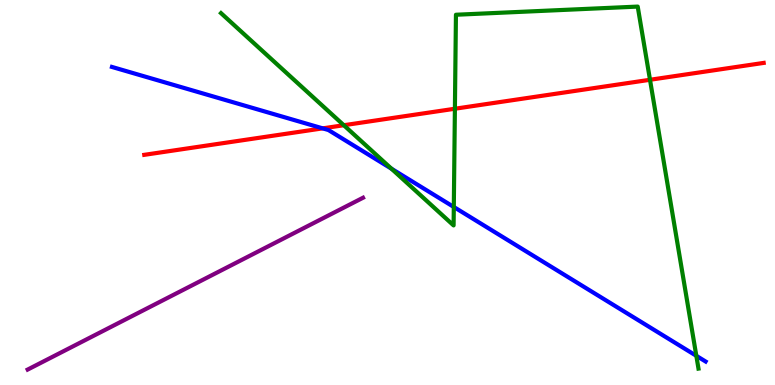[{'lines': ['blue', 'red'], 'intersections': [{'x': 4.16, 'y': 6.67}]}, {'lines': ['green', 'red'], 'intersections': [{'x': 4.44, 'y': 6.75}, {'x': 5.87, 'y': 7.18}, {'x': 8.39, 'y': 7.93}]}, {'lines': ['purple', 'red'], 'intersections': []}, {'lines': ['blue', 'green'], 'intersections': [{'x': 5.05, 'y': 5.62}, {'x': 5.86, 'y': 4.62}, {'x': 8.98, 'y': 0.758}]}, {'lines': ['blue', 'purple'], 'intersections': []}, {'lines': ['green', 'purple'], 'intersections': []}]